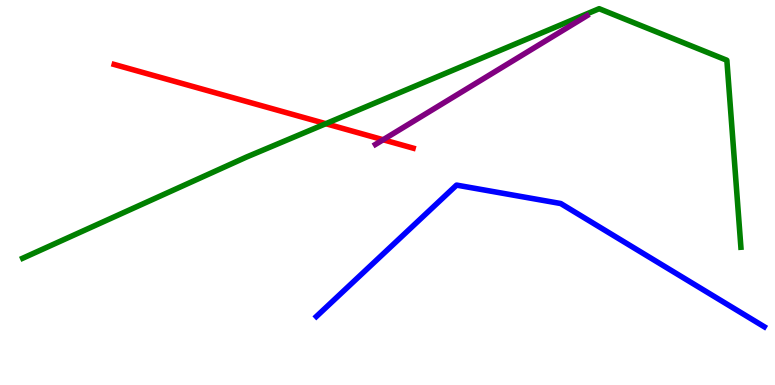[{'lines': ['blue', 'red'], 'intersections': []}, {'lines': ['green', 'red'], 'intersections': [{'x': 4.2, 'y': 6.79}]}, {'lines': ['purple', 'red'], 'intersections': [{'x': 4.94, 'y': 6.37}]}, {'lines': ['blue', 'green'], 'intersections': []}, {'lines': ['blue', 'purple'], 'intersections': []}, {'lines': ['green', 'purple'], 'intersections': []}]